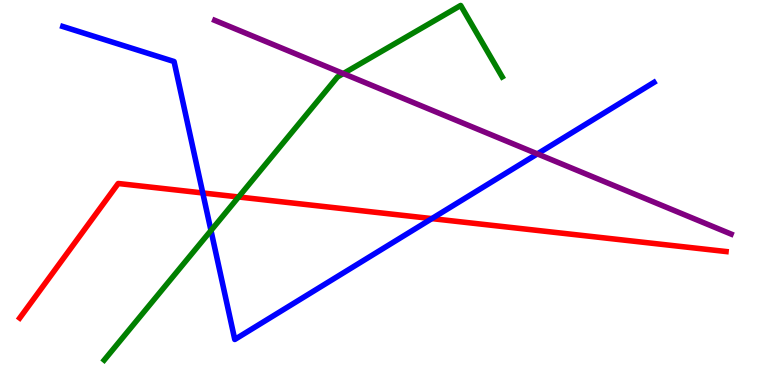[{'lines': ['blue', 'red'], 'intersections': [{'x': 2.62, 'y': 4.99}, {'x': 5.57, 'y': 4.32}]}, {'lines': ['green', 'red'], 'intersections': [{'x': 3.08, 'y': 4.88}]}, {'lines': ['purple', 'red'], 'intersections': []}, {'lines': ['blue', 'green'], 'intersections': [{'x': 2.72, 'y': 4.01}]}, {'lines': ['blue', 'purple'], 'intersections': [{'x': 6.93, 'y': 6.0}]}, {'lines': ['green', 'purple'], 'intersections': [{'x': 4.43, 'y': 8.09}]}]